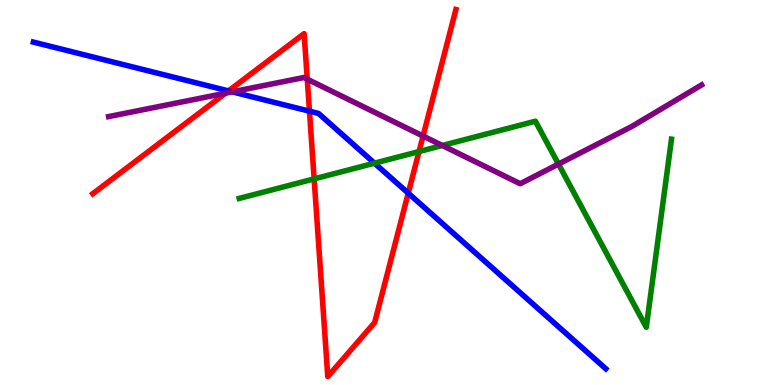[{'lines': ['blue', 'red'], 'intersections': [{'x': 2.95, 'y': 7.64}, {'x': 3.99, 'y': 7.11}, {'x': 5.27, 'y': 4.98}]}, {'lines': ['green', 'red'], 'intersections': [{'x': 4.05, 'y': 5.35}, {'x': 5.41, 'y': 6.06}]}, {'lines': ['purple', 'red'], 'intersections': [{'x': 2.91, 'y': 7.58}, {'x': 3.96, 'y': 7.94}, {'x': 5.46, 'y': 6.47}]}, {'lines': ['blue', 'green'], 'intersections': [{'x': 4.83, 'y': 5.76}]}, {'lines': ['blue', 'purple'], 'intersections': [{'x': 3.0, 'y': 7.61}]}, {'lines': ['green', 'purple'], 'intersections': [{'x': 5.71, 'y': 6.22}, {'x': 7.21, 'y': 5.74}]}]